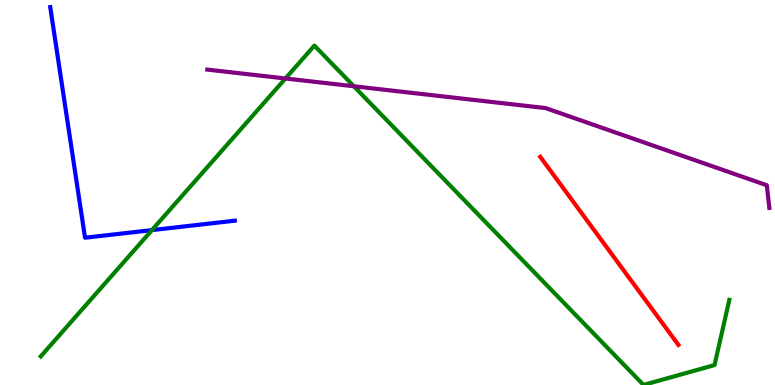[{'lines': ['blue', 'red'], 'intersections': []}, {'lines': ['green', 'red'], 'intersections': []}, {'lines': ['purple', 'red'], 'intersections': []}, {'lines': ['blue', 'green'], 'intersections': [{'x': 1.96, 'y': 4.02}]}, {'lines': ['blue', 'purple'], 'intersections': []}, {'lines': ['green', 'purple'], 'intersections': [{'x': 3.68, 'y': 7.96}, {'x': 4.57, 'y': 7.76}]}]